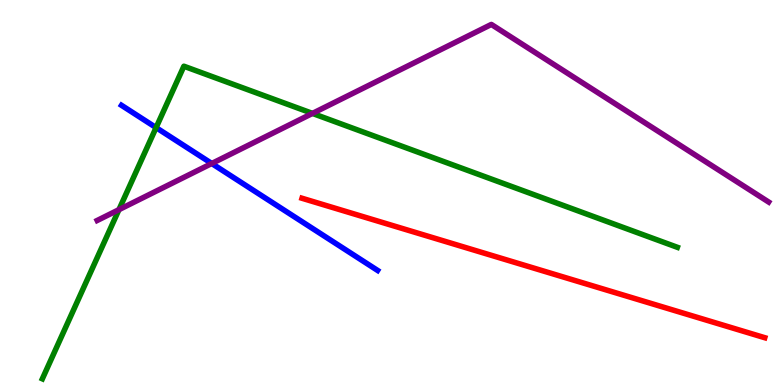[{'lines': ['blue', 'red'], 'intersections': []}, {'lines': ['green', 'red'], 'intersections': []}, {'lines': ['purple', 'red'], 'intersections': []}, {'lines': ['blue', 'green'], 'intersections': [{'x': 2.01, 'y': 6.69}]}, {'lines': ['blue', 'purple'], 'intersections': [{'x': 2.73, 'y': 5.75}]}, {'lines': ['green', 'purple'], 'intersections': [{'x': 1.53, 'y': 4.55}, {'x': 4.03, 'y': 7.05}]}]